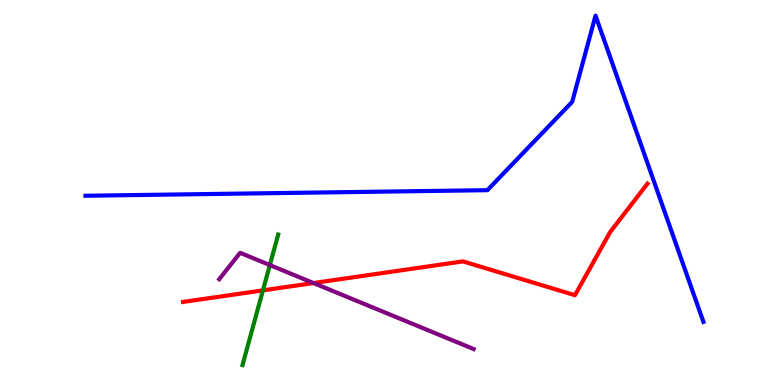[{'lines': ['blue', 'red'], 'intersections': []}, {'lines': ['green', 'red'], 'intersections': [{'x': 3.39, 'y': 2.46}]}, {'lines': ['purple', 'red'], 'intersections': [{'x': 4.05, 'y': 2.65}]}, {'lines': ['blue', 'green'], 'intersections': []}, {'lines': ['blue', 'purple'], 'intersections': []}, {'lines': ['green', 'purple'], 'intersections': [{'x': 3.48, 'y': 3.12}]}]